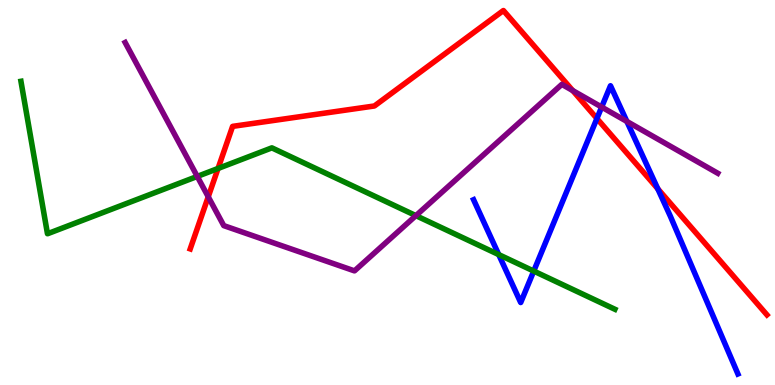[{'lines': ['blue', 'red'], 'intersections': [{'x': 7.7, 'y': 6.92}, {'x': 8.49, 'y': 5.1}]}, {'lines': ['green', 'red'], 'intersections': [{'x': 2.81, 'y': 5.62}]}, {'lines': ['purple', 'red'], 'intersections': [{'x': 2.69, 'y': 4.89}, {'x': 7.39, 'y': 7.65}]}, {'lines': ['blue', 'green'], 'intersections': [{'x': 6.44, 'y': 3.39}, {'x': 6.89, 'y': 2.96}]}, {'lines': ['blue', 'purple'], 'intersections': [{'x': 7.76, 'y': 7.22}, {'x': 8.09, 'y': 6.85}]}, {'lines': ['green', 'purple'], 'intersections': [{'x': 2.55, 'y': 5.42}, {'x': 5.37, 'y': 4.4}]}]